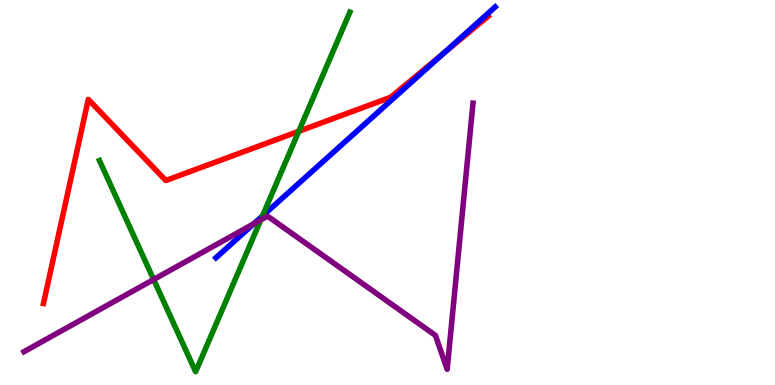[{'lines': ['blue', 'red'], 'intersections': [{'x': 5.72, 'y': 8.61}]}, {'lines': ['green', 'red'], 'intersections': [{'x': 3.86, 'y': 6.59}]}, {'lines': ['purple', 'red'], 'intersections': []}, {'lines': ['blue', 'green'], 'intersections': [{'x': 3.39, 'y': 4.39}]}, {'lines': ['blue', 'purple'], 'intersections': [{'x': 3.28, 'y': 4.19}]}, {'lines': ['green', 'purple'], 'intersections': [{'x': 1.98, 'y': 2.74}, {'x': 3.36, 'y': 4.29}]}]